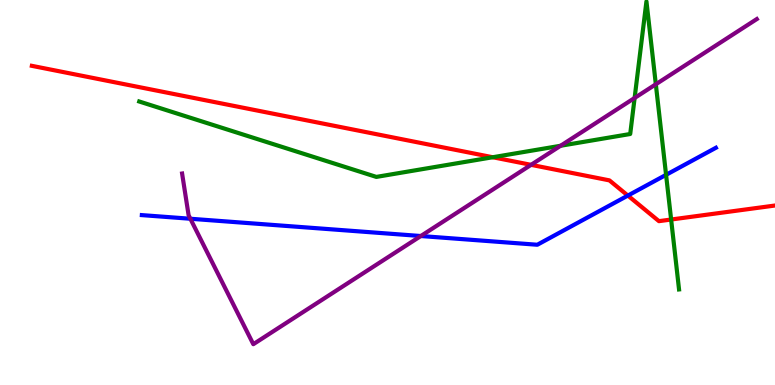[{'lines': ['blue', 'red'], 'intersections': [{'x': 8.1, 'y': 4.92}]}, {'lines': ['green', 'red'], 'intersections': [{'x': 6.36, 'y': 5.92}, {'x': 8.66, 'y': 4.3}]}, {'lines': ['purple', 'red'], 'intersections': [{'x': 6.85, 'y': 5.72}]}, {'lines': ['blue', 'green'], 'intersections': [{'x': 8.59, 'y': 5.46}]}, {'lines': ['blue', 'purple'], 'intersections': [{'x': 2.46, 'y': 4.32}, {'x': 5.43, 'y': 3.87}]}, {'lines': ['green', 'purple'], 'intersections': [{'x': 7.23, 'y': 6.21}, {'x': 8.19, 'y': 7.46}, {'x': 8.46, 'y': 7.81}]}]